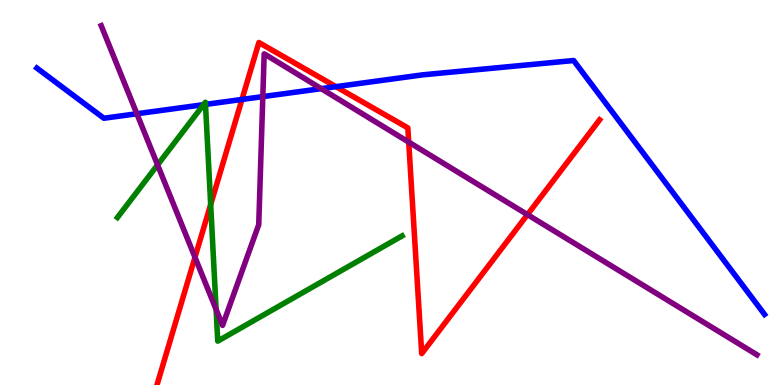[{'lines': ['blue', 'red'], 'intersections': [{'x': 3.12, 'y': 7.42}, {'x': 4.33, 'y': 7.75}]}, {'lines': ['green', 'red'], 'intersections': [{'x': 2.72, 'y': 4.69}]}, {'lines': ['purple', 'red'], 'intersections': [{'x': 2.52, 'y': 3.32}, {'x': 5.27, 'y': 6.31}, {'x': 6.81, 'y': 4.43}]}, {'lines': ['blue', 'green'], 'intersections': [{'x': 2.63, 'y': 7.28}, {'x': 2.65, 'y': 7.29}]}, {'lines': ['blue', 'purple'], 'intersections': [{'x': 1.77, 'y': 7.05}, {'x': 3.39, 'y': 7.49}, {'x': 4.14, 'y': 7.7}]}, {'lines': ['green', 'purple'], 'intersections': [{'x': 2.03, 'y': 5.72}, {'x': 2.79, 'y': 1.96}]}]